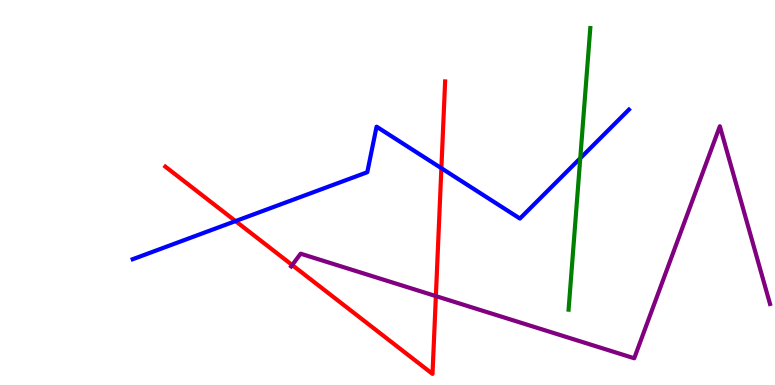[{'lines': ['blue', 'red'], 'intersections': [{'x': 3.04, 'y': 4.26}, {'x': 5.7, 'y': 5.63}]}, {'lines': ['green', 'red'], 'intersections': []}, {'lines': ['purple', 'red'], 'intersections': [{'x': 3.77, 'y': 3.12}, {'x': 5.62, 'y': 2.31}]}, {'lines': ['blue', 'green'], 'intersections': [{'x': 7.49, 'y': 5.89}]}, {'lines': ['blue', 'purple'], 'intersections': []}, {'lines': ['green', 'purple'], 'intersections': []}]